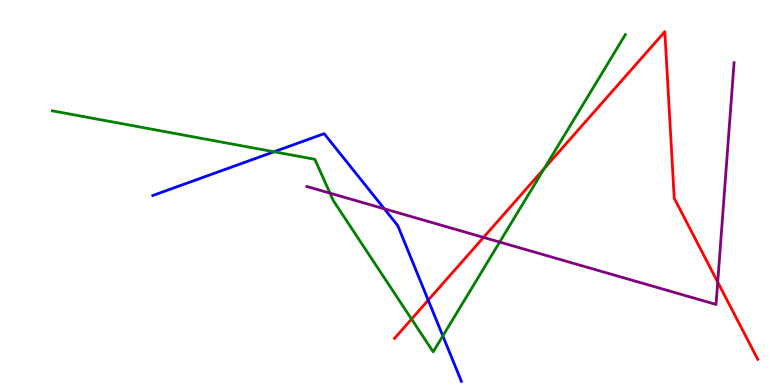[{'lines': ['blue', 'red'], 'intersections': [{'x': 5.53, 'y': 2.2}]}, {'lines': ['green', 'red'], 'intersections': [{'x': 5.31, 'y': 1.71}, {'x': 7.02, 'y': 5.62}]}, {'lines': ['purple', 'red'], 'intersections': [{'x': 6.24, 'y': 3.83}, {'x': 9.26, 'y': 2.67}]}, {'lines': ['blue', 'green'], 'intersections': [{'x': 3.54, 'y': 6.06}, {'x': 5.71, 'y': 1.27}]}, {'lines': ['blue', 'purple'], 'intersections': [{'x': 4.96, 'y': 4.58}]}, {'lines': ['green', 'purple'], 'intersections': [{'x': 4.26, 'y': 4.98}, {'x': 6.45, 'y': 3.71}]}]